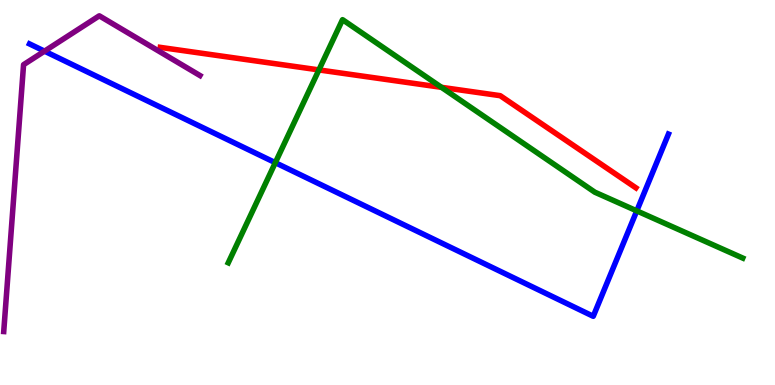[{'lines': ['blue', 'red'], 'intersections': []}, {'lines': ['green', 'red'], 'intersections': [{'x': 4.12, 'y': 8.18}, {'x': 5.7, 'y': 7.73}]}, {'lines': ['purple', 'red'], 'intersections': []}, {'lines': ['blue', 'green'], 'intersections': [{'x': 3.55, 'y': 5.77}, {'x': 8.22, 'y': 4.52}]}, {'lines': ['blue', 'purple'], 'intersections': [{'x': 0.574, 'y': 8.67}]}, {'lines': ['green', 'purple'], 'intersections': []}]